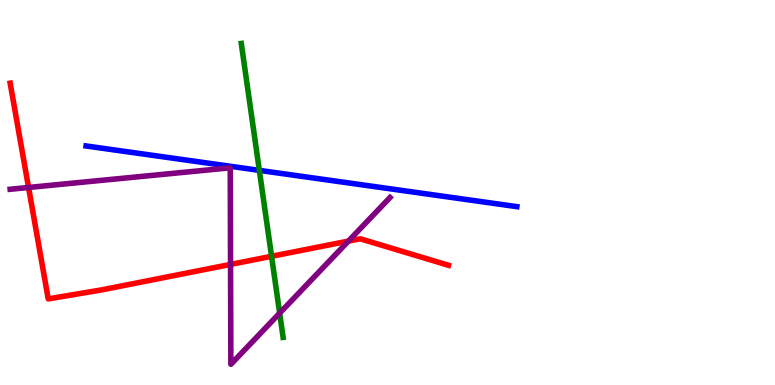[{'lines': ['blue', 'red'], 'intersections': []}, {'lines': ['green', 'red'], 'intersections': [{'x': 3.5, 'y': 3.34}]}, {'lines': ['purple', 'red'], 'intersections': [{'x': 0.369, 'y': 5.13}, {'x': 2.97, 'y': 3.13}, {'x': 4.5, 'y': 3.74}]}, {'lines': ['blue', 'green'], 'intersections': [{'x': 3.35, 'y': 5.57}]}, {'lines': ['blue', 'purple'], 'intersections': []}, {'lines': ['green', 'purple'], 'intersections': [{'x': 3.61, 'y': 1.87}]}]